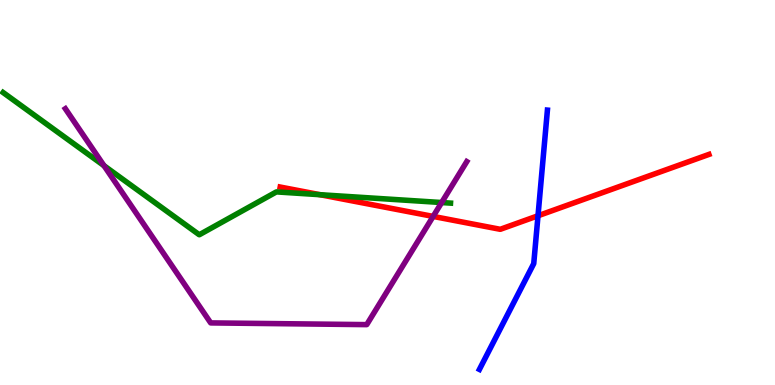[{'lines': ['blue', 'red'], 'intersections': [{'x': 6.94, 'y': 4.4}]}, {'lines': ['green', 'red'], 'intersections': [{'x': 4.13, 'y': 4.94}]}, {'lines': ['purple', 'red'], 'intersections': [{'x': 5.59, 'y': 4.38}]}, {'lines': ['blue', 'green'], 'intersections': []}, {'lines': ['blue', 'purple'], 'intersections': []}, {'lines': ['green', 'purple'], 'intersections': [{'x': 1.34, 'y': 5.7}, {'x': 5.7, 'y': 4.74}]}]